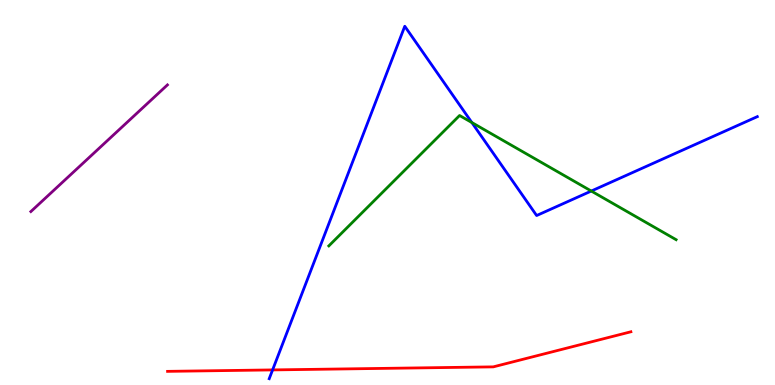[{'lines': ['blue', 'red'], 'intersections': [{'x': 3.52, 'y': 0.392}]}, {'lines': ['green', 'red'], 'intersections': []}, {'lines': ['purple', 'red'], 'intersections': []}, {'lines': ['blue', 'green'], 'intersections': [{'x': 6.09, 'y': 6.82}, {'x': 7.63, 'y': 5.04}]}, {'lines': ['blue', 'purple'], 'intersections': []}, {'lines': ['green', 'purple'], 'intersections': []}]